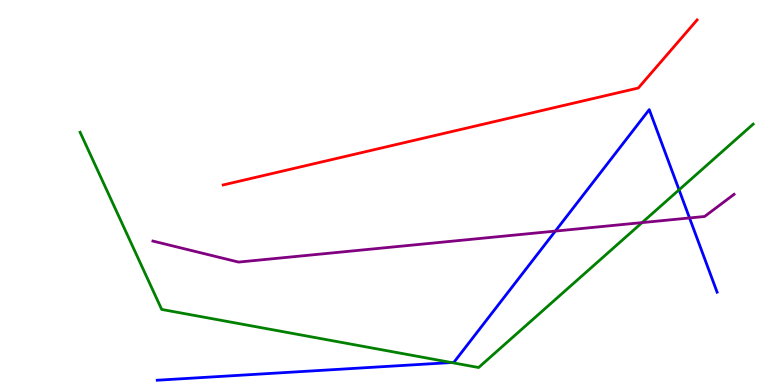[{'lines': ['blue', 'red'], 'intersections': []}, {'lines': ['green', 'red'], 'intersections': []}, {'lines': ['purple', 'red'], 'intersections': []}, {'lines': ['blue', 'green'], 'intersections': [{'x': 5.82, 'y': 0.584}, {'x': 8.76, 'y': 5.07}]}, {'lines': ['blue', 'purple'], 'intersections': [{'x': 7.17, 'y': 4.0}, {'x': 8.9, 'y': 4.34}]}, {'lines': ['green', 'purple'], 'intersections': [{'x': 8.29, 'y': 4.22}]}]